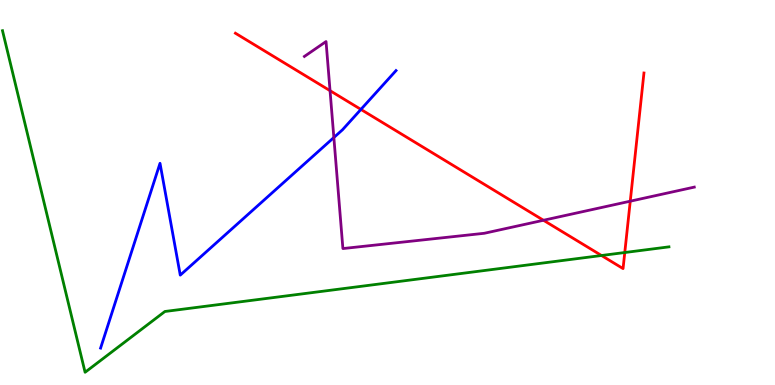[{'lines': ['blue', 'red'], 'intersections': [{'x': 4.66, 'y': 7.16}]}, {'lines': ['green', 'red'], 'intersections': [{'x': 7.76, 'y': 3.36}, {'x': 8.06, 'y': 3.44}]}, {'lines': ['purple', 'red'], 'intersections': [{'x': 4.26, 'y': 7.64}, {'x': 7.01, 'y': 4.28}, {'x': 8.13, 'y': 4.77}]}, {'lines': ['blue', 'green'], 'intersections': []}, {'lines': ['blue', 'purple'], 'intersections': [{'x': 4.31, 'y': 6.43}]}, {'lines': ['green', 'purple'], 'intersections': []}]